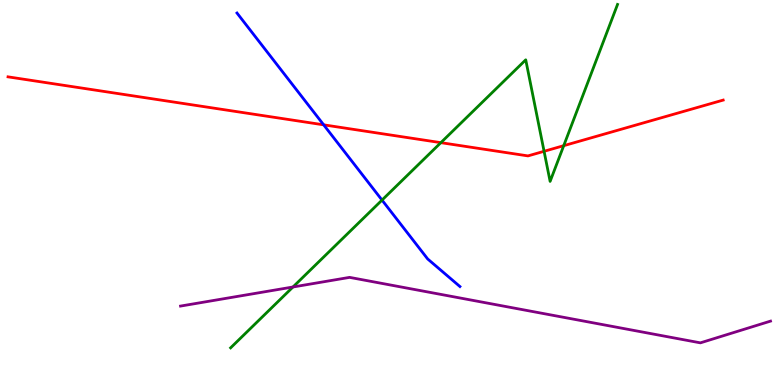[{'lines': ['blue', 'red'], 'intersections': [{'x': 4.18, 'y': 6.76}]}, {'lines': ['green', 'red'], 'intersections': [{'x': 5.69, 'y': 6.29}, {'x': 7.02, 'y': 6.07}, {'x': 7.27, 'y': 6.22}]}, {'lines': ['purple', 'red'], 'intersections': []}, {'lines': ['blue', 'green'], 'intersections': [{'x': 4.93, 'y': 4.8}]}, {'lines': ['blue', 'purple'], 'intersections': []}, {'lines': ['green', 'purple'], 'intersections': [{'x': 3.78, 'y': 2.55}]}]